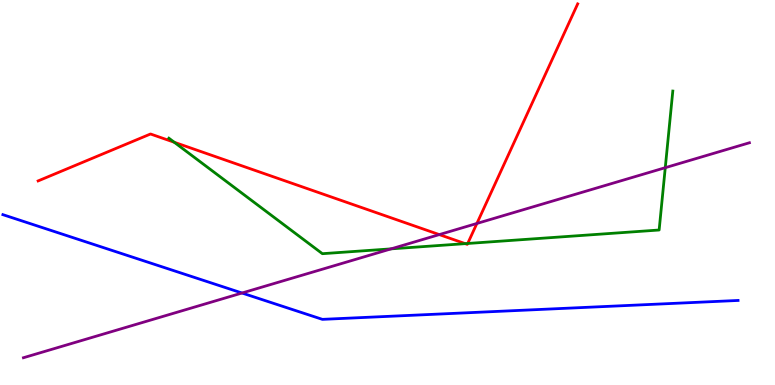[{'lines': ['blue', 'red'], 'intersections': []}, {'lines': ['green', 'red'], 'intersections': [{'x': 2.25, 'y': 6.3}, {'x': 6.0, 'y': 3.67}, {'x': 6.03, 'y': 3.68}]}, {'lines': ['purple', 'red'], 'intersections': [{'x': 5.67, 'y': 3.91}, {'x': 6.15, 'y': 4.2}]}, {'lines': ['blue', 'green'], 'intersections': []}, {'lines': ['blue', 'purple'], 'intersections': [{'x': 3.12, 'y': 2.39}]}, {'lines': ['green', 'purple'], 'intersections': [{'x': 5.05, 'y': 3.54}, {'x': 8.58, 'y': 5.64}]}]